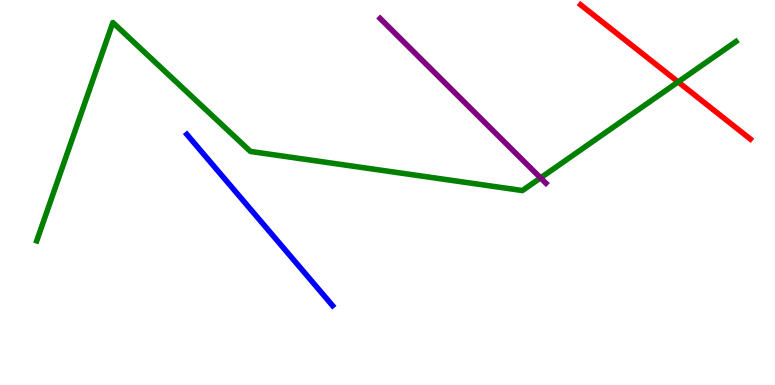[{'lines': ['blue', 'red'], 'intersections': []}, {'lines': ['green', 'red'], 'intersections': [{'x': 8.75, 'y': 7.87}]}, {'lines': ['purple', 'red'], 'intersections': []}, {'lines': ['blue', 'green'], 'intersections': []}, {'lines': ['blue', 'purple'], 'intersections': []}, {'lines': ['green', 'purple'], 'intersections': [{'x': 6.98, 'y': 5.38}]}]